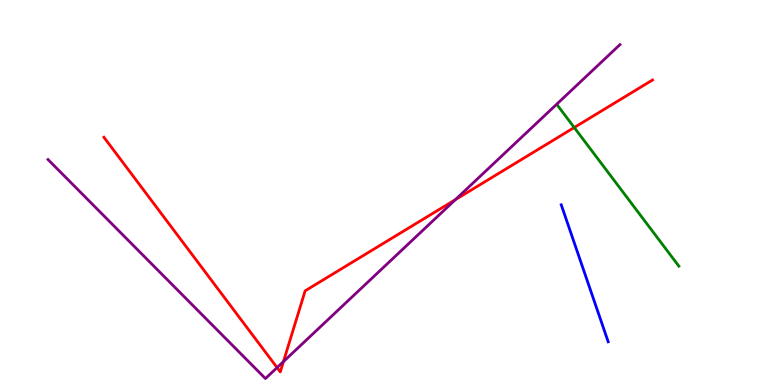[{'lines': ['blue', 'red'], 'intersections': []}, {'lines': ['green', 'red'], 'intersections': [{'x': 7.41, 'y': 6.69}]}, {'lines': ['purple', 'red'], 'intersections': [{'x': 3.58, 'y': 0.452}, {'x': 3.66, 'y': 0.608}, {'x': 5.88, 'y': 4.81}]}, {'lines': ['blue', 'green'], 'intersections': []}, {'lines': ['blue', 'purple'], 'intersections': []}, {'lines': ['green', 'purple'], 'intersections': []}]